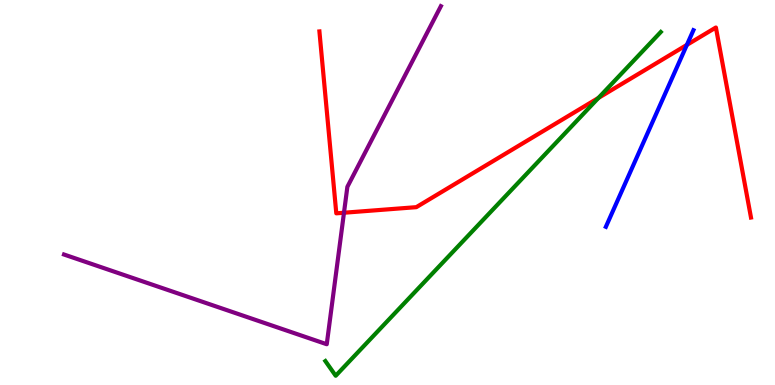[{'lines': ['blue', 'red'], 'intersections': [{'x': 8.86, 'y': 8.83}]}, {'lines': ['green', 'red'], 'intersections': [{'x': 7.72, 'y': 7.46}]}, {'lines': ['purple', 'red'], 'intersections': [{'x': 4.44, 'y': 4.47}]}, {'lines': ['blue', 'green'], 'intersections': []}, {'lines': ['blue', 'purple'], 'intersections': []}, {'lines': ['green', 'purple'], 'intersections': []}]